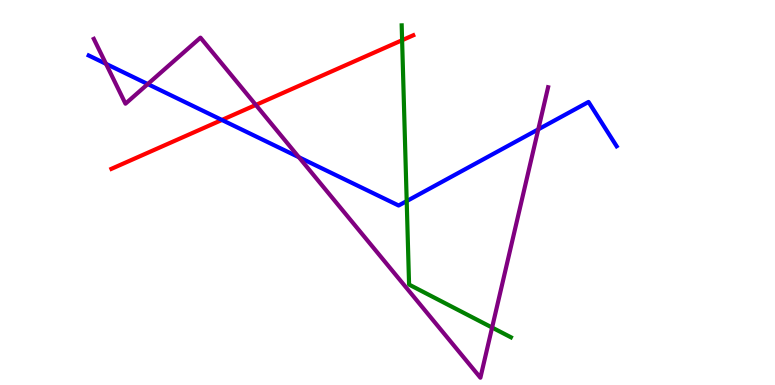[{'lines': ['blue', 'red'], 'intersections': [{'x': 2.86, 'y': 6.88}]}, {'lines': ['green', 'red'], 'intersections': [{'x': 5.19, 'y': 8.96}]}, {'lines': ['purple', 'red'], 'intersections': [{'x': 3.3, 'y': 7.27}]}, {'lines': ['blue', 'green'], 'intersections': [{'x': 5.25, 'y': 4.78}]}, {'lines': ['blue', 'purple'], 'intersections': [{'x': 1.37, 'y': 8.34}, {'x': 1.91, 'y': 7.82}, {'x': 3.86, 'y': 5.92}, {'x': 6.95, 'y': 6.64}]}, {'lines': ['green', 'purple'], 'intersections': [{'x': 6.35, 'y': 1.49}]}]